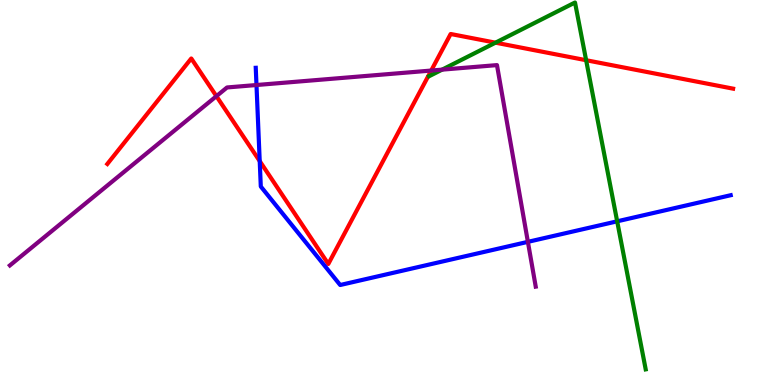[{'lines': ['blue', 'red'], 'intersections': [{'x': 3.35, 'y': 5.82}]}, {'lines': ['green', 'red'], 'intersections': [{'x': 6.39, 'y': 8.89}, {'x': 7.56, 'y': 8.44}]}, {'lines': ['purple', 'red'], 'intersections': [{'x': 2.79, 'y': 7.5}, {'x': 5.56, 'y': 8.17}]}, {'lines': ['blue', 'green'], 'intersections': [{'x': 7.96, 'y': 4.25}]}, {'lines': ['blue', 'purple'], 'intersections': [{'x': 3.31, 'y': 7.79}, {'x': 6.81, 'y': 3.72}]}, {'lines': ['green', 'purple'], 'intersections': [{'x': 5.7, 'y': 8.19}]}]